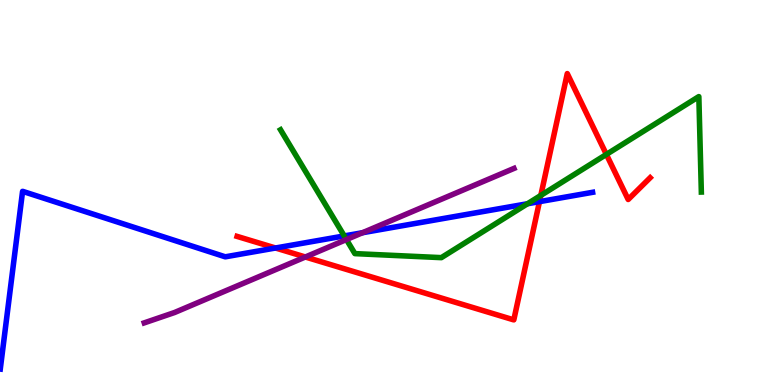[{'lines': ['blue', 'red'], 'intersections': [{'x': 3.56, 'y': 3.56}, {'x': 6.96, 'y': 4.76}]}, {'lines': ['green', 'red'], 'intersections': [{'x': 6.98, 'y': 4.92}, {'x': 7.82, 'y': 5.99}]}, {'lines': ['purple', 'red'], 'intersections': [{'x': 3.94, 'y': 3.32}]}, {'lines': ['blue', 'green'], 'intersections': [{'x': 4.44, 'y': 3.87}, {'x': 6.81, 'y': 4.71}]}, {'lines': ['blue', 'purple'], 'intersections': [{'x': 4.68, 'y': 3.96}]}, {'lines': ['green', 'purple'], 'intersections': [{'x': 4.47, 'y': 3.78}]}]